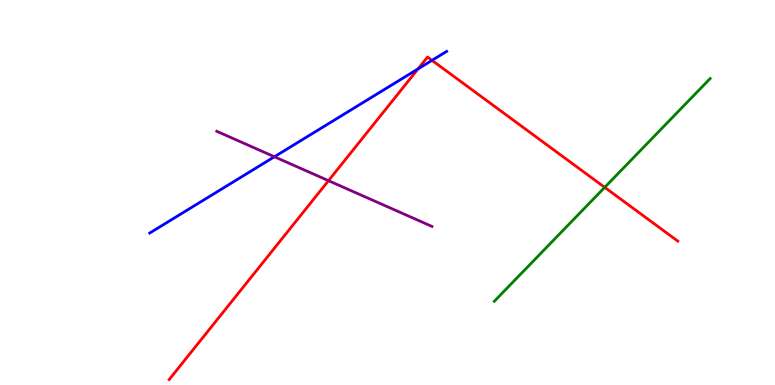[{'lines': ['blue', 'red'], 'intersections': [{'x': 5.39, 'y': 8.21}, {'x': 5.57, 'y': 8.43}]}, {'lines': ['green', 'red'], 'intersections': [{'x': 7.8, 'y': 5.13}]}, {'lines': ['purple', 'red'], 'intersections': [{'x': 4.24, 'y': 5.31}]}, {'lines': ['blue', 'green'], 'intersections': []}, {'lines': ['blue', 'purple'], 'intersections': [{'x': 3.54, 'y': 5.93}]}, {'lines': ['green', 'purple'], 'intersections': []}]